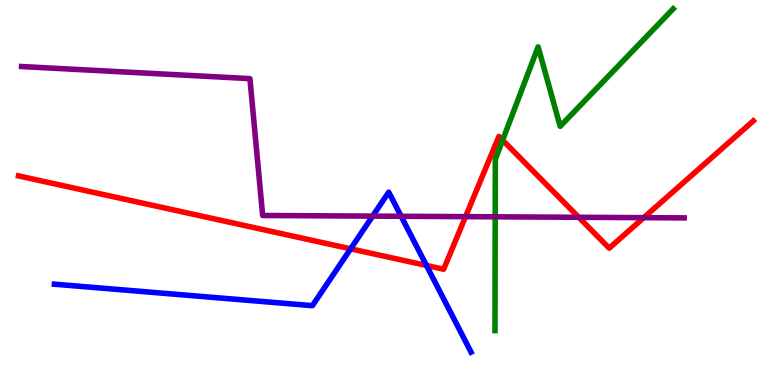[{'lines': ['blue', 'red'], 'intersections': [{'x': 4.52, 'y': 3.54}, {'x': 5.5, 'y': 3.1}]}, {'lines': ['green', 'red'], 'intersections': [{'x': 6.49, 'y': 6.36}]}, {'lines': ['purple', 'red'], 'intersections': [{'x': 6.01, 'y': 4.37}, {'x': 7.47, 'y': 4.36}, {'x': 8.31, 'y': 4.35}]}, {'lines': ['blue', 'green'], 'intersections': []}, {'lines': ['blue', 'purple'], 'intersections': [{'x': 4.81, 'y': 4.39}, {'x': 5.18, 'y': 4.38}]}, {'lines': ['green', 'purple'], 'intersections': [{'x': 6.39, 'y': 4.37}]}]